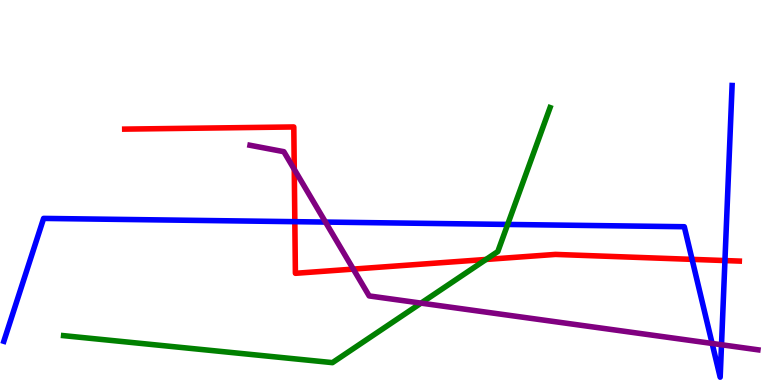[{'lines': ['blue', 'red'], 'intersections': [{'x': 3.8, 'y': 4.24}, {'x': 8.93, 'y': 3.26}, {'x': 9.35, 'y': 3.23}]}, {'lines': ['green', 'red'], 'intersections': [{'x': 6.27, 'y': 3.26}]}, {'lines': ['purple', 'red'], 'intersections': [{'x': 3.8, 'y': 5.6}, {'x': 4.56, 'y': 3.01}]}, {'lines': ['blue', 'green'], 'intersections': [{'x': 6.55, 'y': 4.17}]}, {'lines': ['blue', 'purple'], 'intersections': [{'x': 4.2, 'y': 4.23}, {'x': 9.19, 'y': 1.08}, {'x': 9.31, 'y': 1.05}]}, {'lines': ['green', 'purple'], 'intersections': [{'x': 5.43, 'y': 2.13}]}]